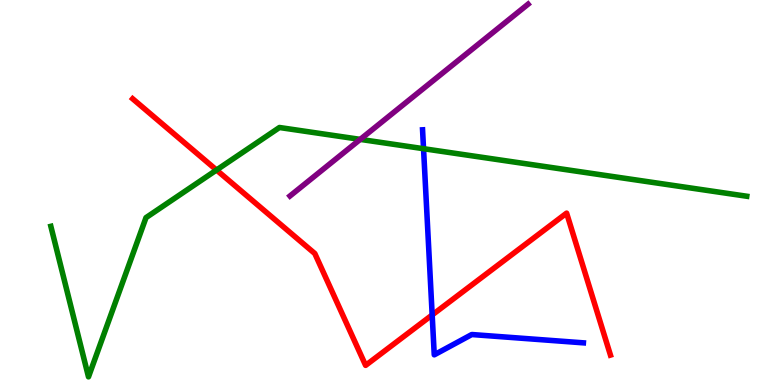[{'lines': ['blue', 'red'], 'intersections': [{'x': 5.58, 'y': 1.82}]}, {'lines': ['green', 'red'], 'intersections': [{'x': 2.79, 'y': 5.58}]}, {'lines': ['purple', 'red'], 'intersections': []}, {'lines': ['blue', 'green'], 'intersections': [{'x': 5.46, 'y': 6.14}]}, {'lines': ['blue', 'purple'], 'intersections': []}, {'lines': ['green', 'purple'], 'intersections': [{'x': 4.65, 'y': 6.38}]}]